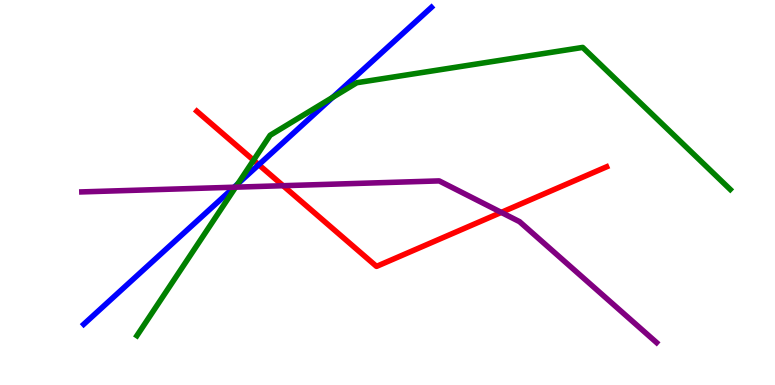[{'lines': ['blue', 'red'], 'intersections': [{'x': 3.34, 'y': 5.72}]}, {'lines': ['green', 'red'], 'intersections': [{'x': 3.27, 'y': 5.84}]}, {'lines': ['purple', 'red'], 'intersections': [{'x': 3.65, 'y': 5.18}, {'x': 6.47, 'y': 4.48}]}, {'lines': ['blue', 'green'], 'intersections': [{'x': 3.07, 'y': 5.23}, {'x': 4.29, 'y': 7.47}]}, {'lines': ['blue', 'purple'], 'intersections': [{'x': 3.02, 'y': 5.14}]}, {'lines': ['green', 'purple'], 'intersections': [{'x': 3.04, 'y': 5.14}]}]